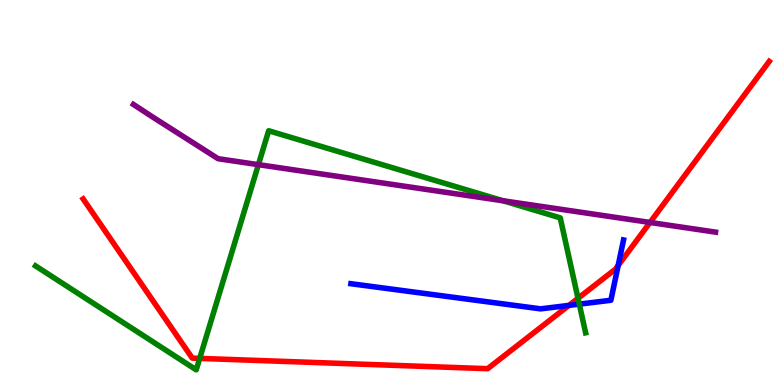[{'lines': ['blue', 'red'], 'intersections': [{'x': 7.34, 'y': 2.07}, {'x': 7.98, 'y': 3.11}]}, {'lines': ['green', 'red'], 'intersections': [{'x': 2.58, 'y': 0.691}, {'x': 7.46, 'y': 2.25}]}, {'lines': ['purple', 'red'], 'intersections': [{'x': 8.39, 'y': 4.22}]}, {'lines': ['blue', 'green'], 'intersections': [{'x': 7.47, 'y': 2.1}]}, {'lines': ['blue', 'purple'], 'intersections': []}, {'lines': ['green', 'purple'], 'intersections': [{'x': 3.33, 'y': 5.72}, {'x': 6.49, 'y': 4.79}]}]